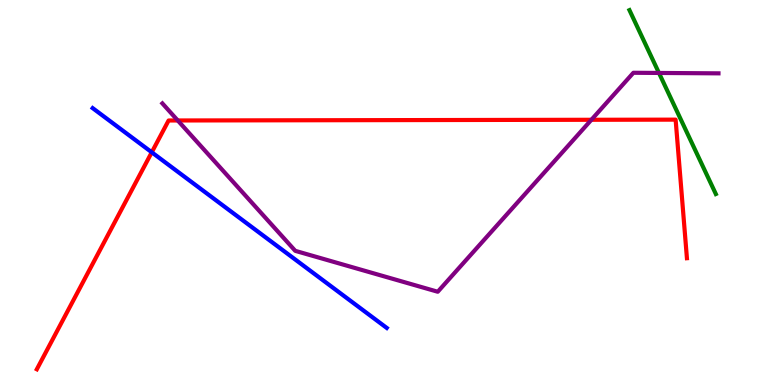[{'lines': ['blue', 'red'], 'intersections': [{'x': 1.96, 'y': 6.04}]}, {'lines': ['green', 'red'], 'intersections': []}, {'lines': ['purple', 'red'], 'intersections': [{'x': 2.29, 'y': 6.87}, {'x': 7.63, 'y': 6.89}]}, {'lines': ['blue', 'green'], 'intersections': []}, {'lines': ['blue', 'purple'], 'intersections': []}, {'lines': ['green', 'purple'], 'intersections': [{'x': 8.5, 'y': 8.11}]}]